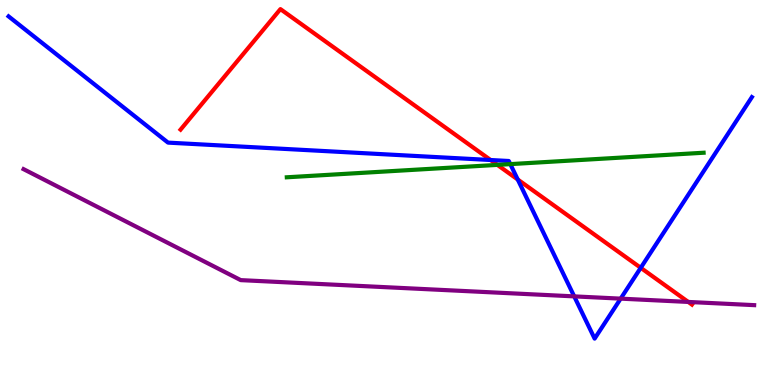[{'lines': ['blue', 'red'], 'intersections': [{'x': 6.33, 'y': 5.84}, {'x': 6.68, 'y': 5.34}, {'x': 8.27, 'y': 3.04}]}, {'lines': ['green', 'red'], 'intersections': [{'x': 6.42, 'y': 5.72}]}, {'lines': ['purple', 'red'], 'intersections': [{'x': 8.88, 'y': 2.16}]}, {'lines': ['blue', 'green'], 'intersections': [{'x': 6.58, 'y': 5.74}]}, {'lines': ['blue', 'purple'], 'intersections': [{'x': 7.41, 'y': 2.3}, {'x': 8.01, 'y': 2.24}]}, {'lines': ['green', 'purple'], 'intersections': []}]